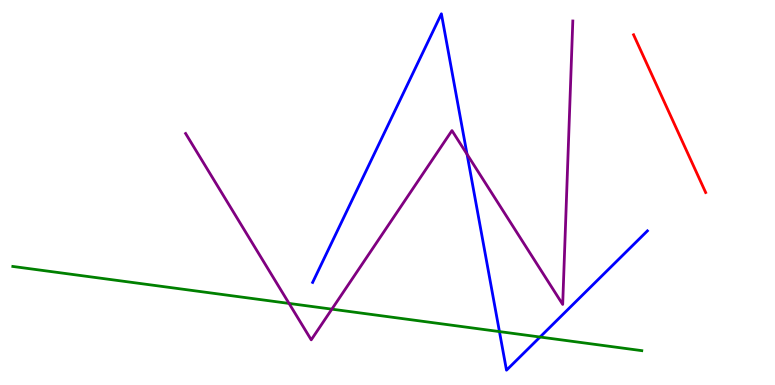[{'lines': ['blue', 'red'], 'intersections': []}, {'lines': ['green', 'red'], 'intersections': []}, {'lines': ['purple', 'red'], 'intersections': []}, {'lines': ['blue', 'green'], 'intersections': [{'x': 6.44, 'y': 1.39}, {'x': 6.97, 'y': 1.25}]}, {'lines': ['blue', 'purple'], 'intersections': [{'x': 6.03, 'y': 5.99}]}, {'lines': ['green', 'purple'], 'intersections': [{'x': 3.73, 'y': 2.12}, {'x': 4.28, 'y': 1.97}]}]